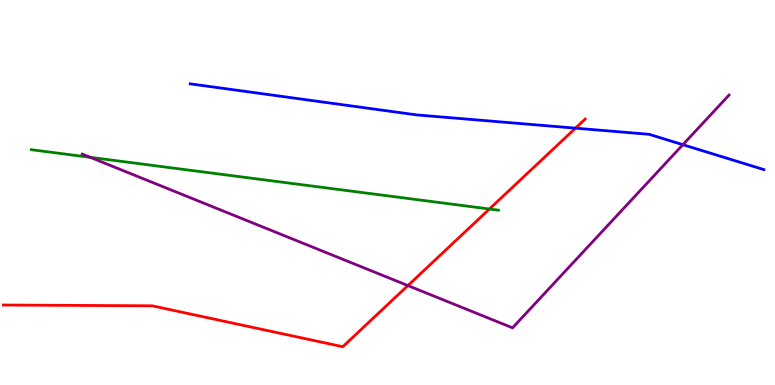[{'lines': ['blue', 'red'], 'intersections': [{'x': 7.43, 'y': 6.67}]}, {'lines': ['green', 'red'], 'intersections': [{'x': 6.31, 'y': 4.57}]}, {'lines': ['purple', 'red'], 'intersections': [{'x': 5.26, 'y': 2.58}]}, {'lines': ['blue', 'green'], 'intersections': []}, {'lines': ['blue', 'purple'], 'intersections': [{'x': 8.81, 'y': 6.24}]}, {'lines': ['green', 'purple'], 'intersections': [{'x': 1.16, 'y': 5.91}]}]